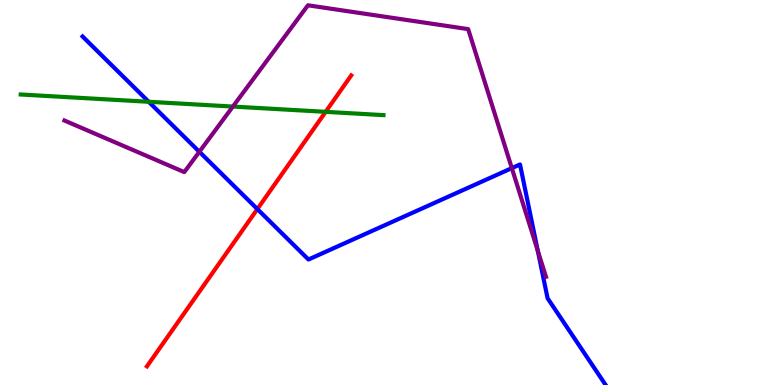[{'lines': ['blue', 'red'], 'intersections': [{'x': 3.32, 'y': 4.57}]}, {'lines': ['green', 'red'], 'intersections': [{'x': 4.2, 'y': 7.1}]}, {'lines': ['purple', 'red'], 'intersections': []}, {'lines': ['blue', 'green'], 'intersections': [{'x': 1.92, 'y': 7.36}]}, {'lines': ['blue', 'purple'], 'intersections': [{'x': 2.57, 'y': 6.06}, {'x': 6.6, 'y': 5.63}, {'x': 6.94, 'y': 3.48}]}, {'lines': ['green', 'purple'], 'intersections': [{'x': 3.0, 'y': 7.23}]}]